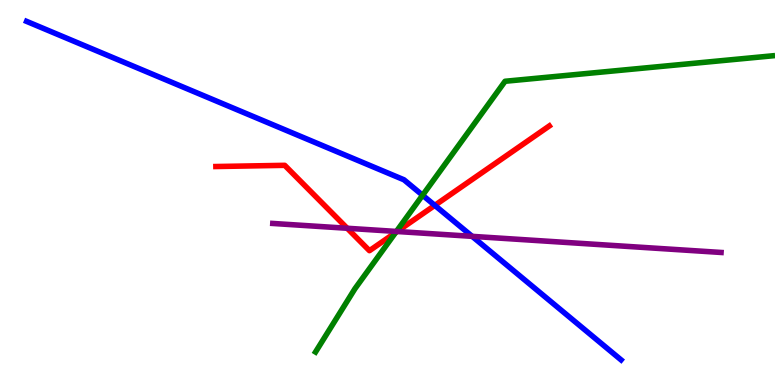[{'lines': ['blue', 'red'], 'intersections': [{'x': 5.61, 'y': 4.67}]}, {'lines': ['green', 'red'], 'intersections': [{'x': 5.1, 'y': 3.96}]}, {'lines': ['purple', 'red'], 'intersections': [{'x': 4.48, 'y': 4.07}, {'x': 5.12, 'y': 3.99}]}, {'lines': ['blue', 'green'], 'intersections': [{'x': 5.45, 'y': 4.93}]}, {'lines': ['blue', 'purple'], 'intersections': [{'x': 6.09, 'y': 3.86}]}, {'lines': ['green', 'purple'], 'intersections': [{'x': 5.11, 'y': 3.99}]}]